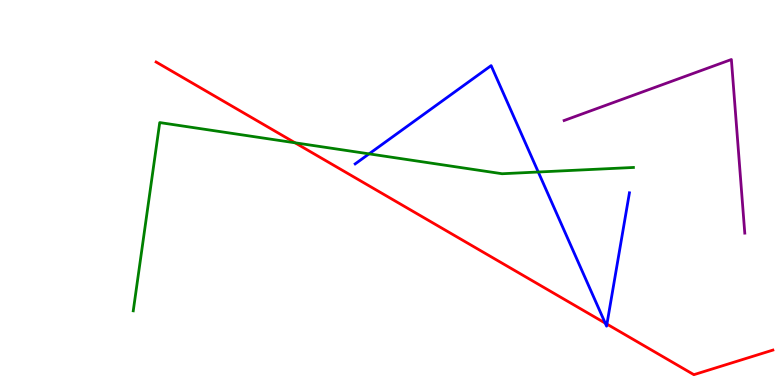[{'lines': ['blue', 'red'], 'intersections': [{'x': 7.81, 'y': 1.61}, {'x': 7.83, 'y': 1.58}]}, {'lines': ['green', 'red'], 'intersections': [{'x': 3.81, 'y': 6.29}]}, {'lines': ['purple', 'red'], 'intersections': []}, {'lines': ['blue', 'green'], 'intersections': [{'x': 4.76, 'y': 6.0}, {'x': 6.95, 'y': 5.53}]}, {'lines': ['blue', 'purple'], 'intersections': []}, {'lines': ['green', 'purple'], 'intersections': []}]